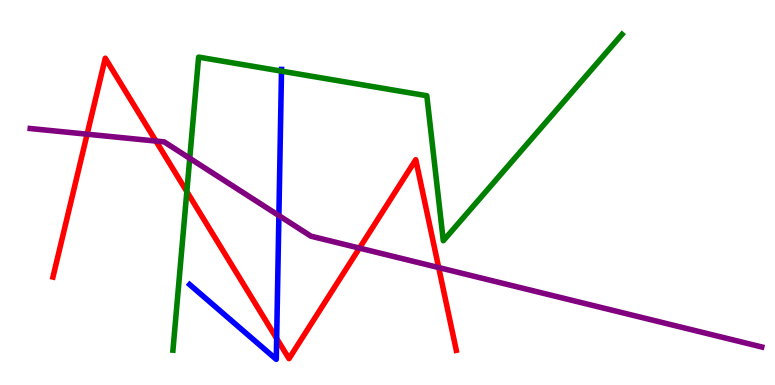[{'lines': ['blue', 'red'], 'intersections': [{'x': 3.57, 'y': 1.21}]}, {'lines': ['green', 'red'], 'intersections': [{'x': 2.41, 'y': 5.02}]}, {'lines': ['purple', 'red'], 'intersections': [{'x': 1.12, 'y': 6.51}, {'x': 2.01, 'y': 6.34}, {'x': 4.64, 'y': 3.56}, {'x': 5.66, 'y': 3.05}]}, {'lines': ['blue', 'green'], 'intersections': [{'x': 3.63, 'y': 8.15}]}, {'lines': ['blue', 'purple'], 'intersections': [{'x': 3.6, 'y': 4.4}]}, {'lines': ['green', 'purple'], 'intersections': [{'x': 2.45, 'y': 5.89}]}]